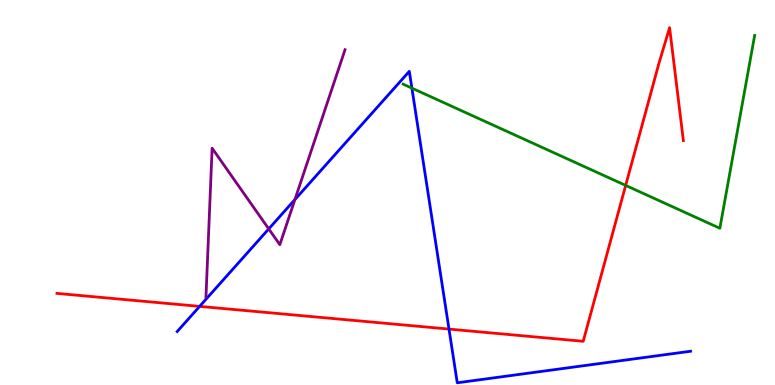[{'lines': ['blue', 'red'], 'intersections': [{'x': 2.58, 'y': 2.04}, {'x': 5.79, 'y': 1.45}]}, {'lines': ['green', 'red'], 'intersections': [{'x': 8.07, 'y': 5.18}]}, {'lines': ['purple', 'red'], 'intersections': []}, {'lines': ['blue', 'green'], 'intersections': [{'x': 5.31, 'y': 7.71}]}, {'lines': ['blue', 'purple'], 'intersections': [{'x': 3.47, 'y': 4.05}, {'x': 3.81, 'y': 4.82}]}, {'lines': ['green', 'purple'], 'intersections': []}]